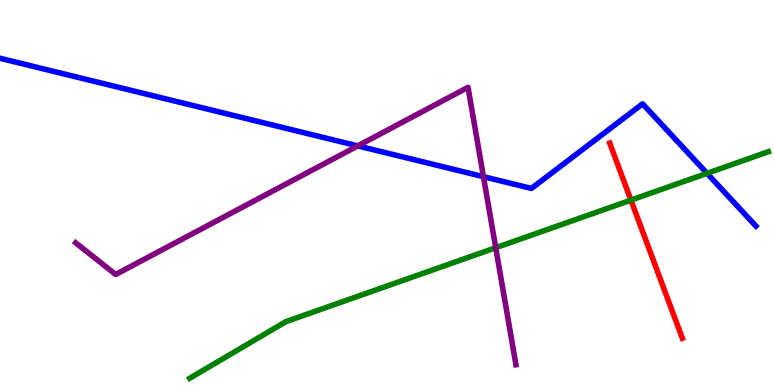[{'lines': ['blue', 'red'], 'intersections': []}, {'lines': ['green', 'red'], 'intersections': [{'x': 8.14, 'y': 4.8}]}, {'lines': ['purple', 'red'], 'intersections': []}, {'lines': ['blue', 'green'], 'intersections': [{'x': 9.12, 'y': 5.5}]}, {'lines': ['blue', 'purple'], 'intersections': [{'x': 4.62, 'y': 6.21}, {'x': 6.24, 'y': 5.41}]}, {'lines': ['green', 'purple'], 'intersections': [{'x': 6.4, 'y': 3.57}]}]